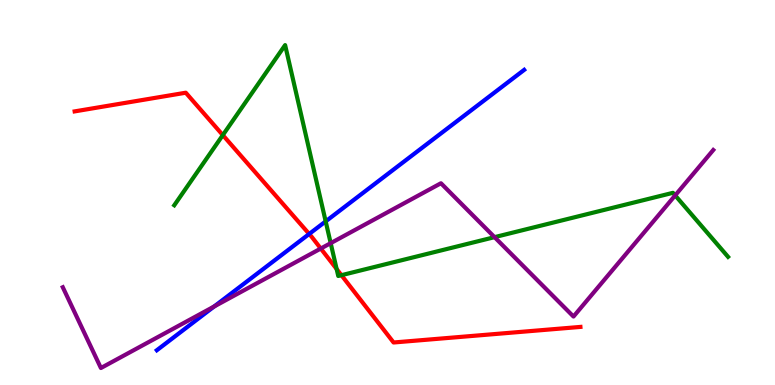[{'lines': ['blue', 'red'], 'intersections': [{'x': 3.99, 'y': 3.92}]}, {'lines': ['green', 'red'], 'intersections': [{'x': 2.88, 'y': 6.49}, {'x': 4.34, 'y': 3.01}, {'x': 4.41, 'y': 2.85}]}, {'lines': ['purple', 'red'], 'intersections': [{'x': 4.14, 'y': 3.54}]}, {'lines': ['blue', 'green'], 'intersections': [{'x': 4.2, 'y': 4.25}]}, {'lines': ['blue', 'purple'], 'intersections': [{'x': 2.76, 'y': 2.04}]}, {'lines': ['green', 'purple'], 'intersections': [{'x': 4.27, 'y': 3.68}, {'x': 6.38, 'y': 3.84}, {'x': 8.71, 'y': 4.92}]}]